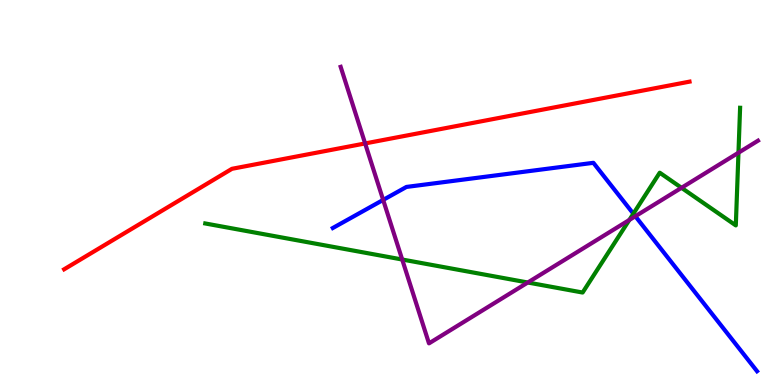[{'lines': ['blue', 'red'], 'intersections': []}, {'lines': ['green', 'red'], 'intersections': []}, {'lines': ['purple', 'red'], 'intersections': [{'x': 4.71, 'y': 6.27}]}, {'lines': ['blue', 'green'], 'intersections': [{'x': 8.17, 'y': 4.45}]}, {'lines': ['blue', 'purple'], 'intersections': [{'x': 4.94, 'y': 4.81}, {'x': 8.2, 'y': 4.38}]}, {'lines': ['green', 'purple'], 'intersections': [{'x': 5.19, 'y': 3.26}, {'x': 6.81, 'y': 2.66}, {'x': 8.12, 'y': 4.29}, {'x': 8.79, 'y': 5.12}, {'x': 9.53, 'y': 6.03}]}]